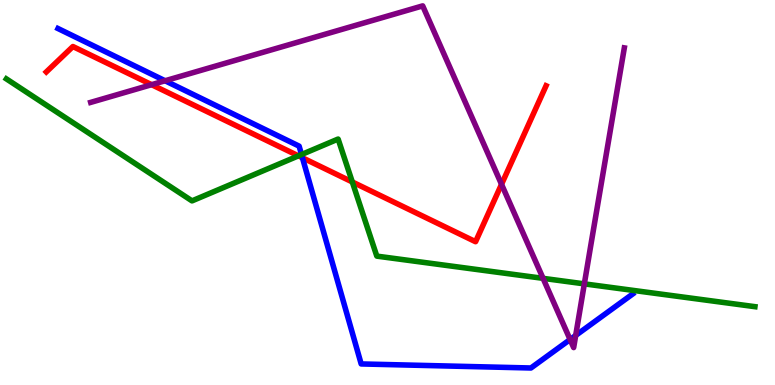[{'lines': ['blue', 'red'], 'intersections': [{'x': 3.9, 'y': 5.9}]}, {'lines': ['green', 'red'], 'intersections': [{'x': 3.85, 'y': 5.95}, {'x': 4.55, 'y': 5.27}]}, {'lines': ['purple', 'red'], 'intersections': [{'x': 1.96, 'y': 7.8}, {'x': 6.47, 'y': 5.21}]}, {'lines': ['blue', 'green'], 'intersections': [{'x': 3.89, 'y': 5.99}]}, {'lines': ['blue', 'purple'], 'intersections': [{'x': 2.13, 'y': 7.9}, {'x': 7.36, 'y': 1.18}, {'x': 7.43, 'y': 1.29}]}, {'lines': ['green', 'purple'], 'intersections': [{'x': 7.01, 'y': 2.77}, {'x': 7.54, 'y': 2.63}]}]